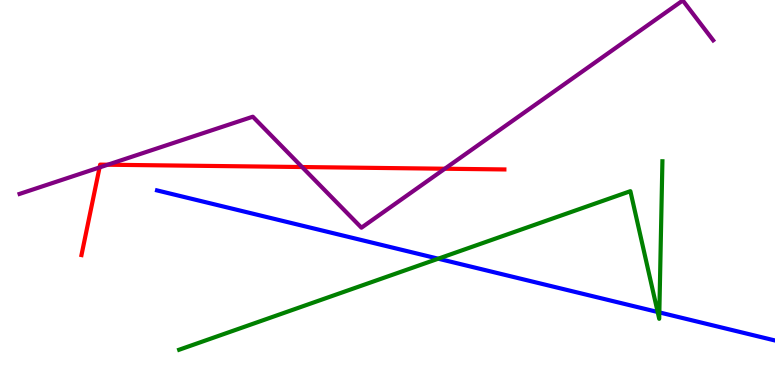[{'lines': ['blue', 'red'], 'intersections': []}, {'lines': ['green', 'red'], 'intersections': []}, {'lines': ['purple', 'red'], 'intersections': [{'x': 1.28, 'y': 5.65}, {'x': 1.39, 'y': 5.72}, {'x': 3.9, 'y': 5.66}, {'x': 5.74, 'y': 5.62}]}, {'lines': ['blue', 'green'], 'intersections': [{'x': 5.65, 'y': 3.28}, {'x': 8.49, 'y': 1.9}, {'x': 8.51, 'y': 1.89}]}, {'lines': ['blue', 'purple'], 'intersections': []}, {'lines': ['green', 'purple'], 'intersections': []}]